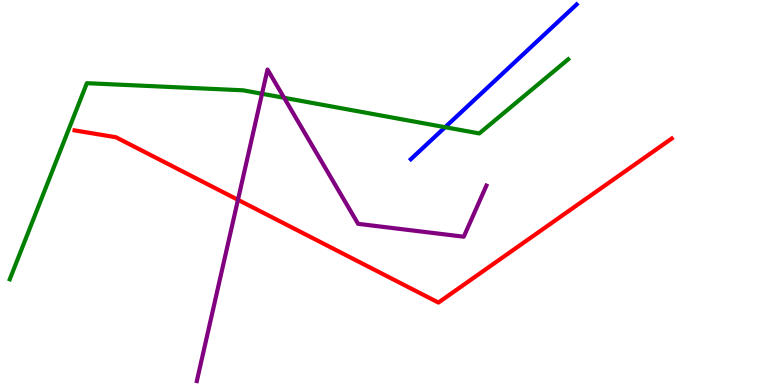[{'lines': ['blue', 'red'], 'intersections': []}, {'lines': ['green', 'red'], 'intersections': []}, {'lines': ['purple', 'red'], 'intersections': [{'x': 3.07, 'y': 4.81}]}, {'lines': ['blue', 'green'], 'intersections': [{'x': 5.74, 'y': 6.7}]}, {'lines': ['blue', 'purple'], 'intersections': []}, {'lines': ['green', 'purple'], 'intersections': [{'x': 3.38, 'y': 7.56}, {'x': 3.67, 'y': 7.46}]}]